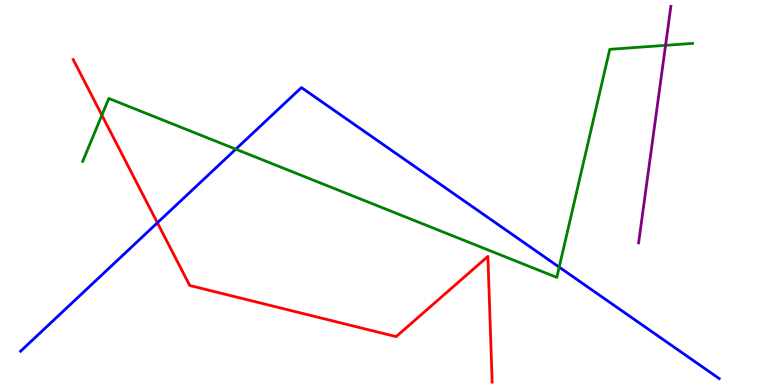[{'lines': ['blue', 'red'], 'intersections': [{'x': 2.03, 'y': 4.21}]}, {'lines': ['green', 'red'], 'intersections': [{'x': 1.31, 'y': 7.01}]}, {'lines': ['purple', 'red'], 'intersections': []}, {'lines': ['blue', 'green'], 'intersections': [{'x': 3.04, 'y': 6.13}, {'x': 7.22, 'y': 3.06}]}, {'lines': ['blue', 'purple'], 'intersections': []}, {'lines': ['green', 'purple'], 'intersections': [{'x': 8.59, 'y': 8.82}]}]